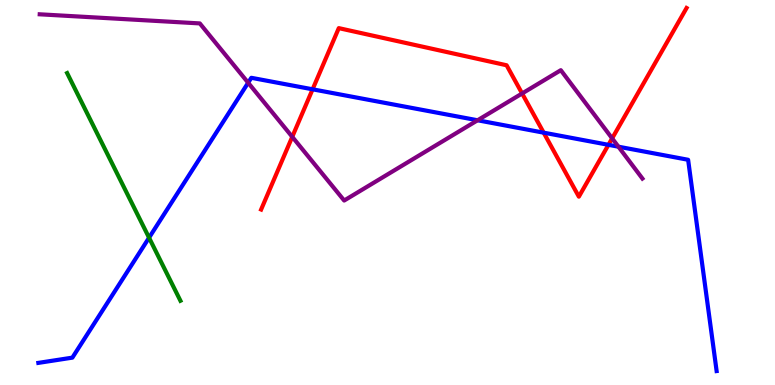[{'lines': ['blue', 'red'], 'intersections': [{'x': 4.03, 'y': 7.68}, {'x': 7.02, 'y': 6.55}, {'x': 7.85, 'y': 6.24}]}, {'lines': ['green', 'red'], 'intersections': []}, {'lines': ['purple', 'red'], 'intersections': [{'x': 3.77, 'y': 6.45}, {'x': 6.74, 'y': 7.57}, {'x': 7.9, 'y': 6.41}]}, {'lines': ['blue', 'green'], 'intersections': [{'x': 1.92, 'y': 3.83}]}, {'lines': ['blue', 'purple'], 'intersections': [{'x': 3.2, 'y': 7.85}, {'x': 6.16, 'y': 6.88}, {'x': 7.98, 'y': 6.19}]}, {'lines': ['green', 'purple'], 'intersections': []}]